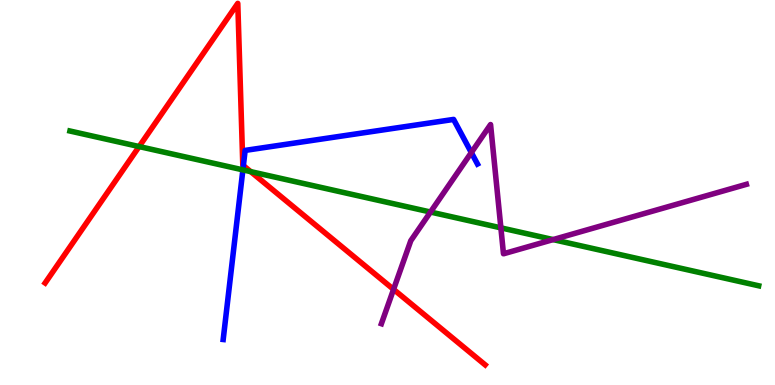[{'lines': ['blue', 'red'], 'intersections': [{'x': 3.14, 'y': 5.7}]}, {'lines': ['green', 'red'], 'intersections': [{'x': 1.8, 'y': 6.19}, {'x': 3.23, 'y': 5.54}]}, {'lines': ['purple', 'red'], 'intersections': [{'x': 5.08, 'y': 2.48}]}, {'lines': ['blue', 'green'], 'intersections': [{'x': 3.13, 'y': 5.59}]}, {'lines': ['blue', 'purple'], 'intersections': [{'x': 6.08, 'y': 6.04}]}, {'lines': ['green', 'purple'], 'intersections': [{'x': 5.55, 'y': 4.49}, {'x': 6.46, 'y': 4.08}, {'x': 7.14, 'y': 3.78}]}]